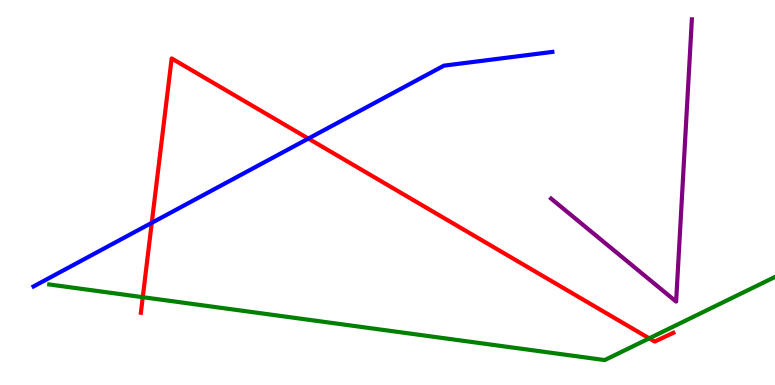[{'lines': ['blue', 'red'], 'intersections': [{'x': 1.96, 'y': 4.21}, {'x': 3.98, 'y': 6.4}]}, {'lines': ['green', 'red'], 'intersections': [{'x': 1.84, 'y': 2.28}, {'x': 8.38, 'y': 1.21}]}, {'lines': ['purple', 'red'], 'intersections': []}, {'lines': ['blue', 'green'], 'intersections': []}, {'lines': ['blue', 'purple'], 'intersections': []}, {'lines': ['green', 'purple'], 'intersections': []}]